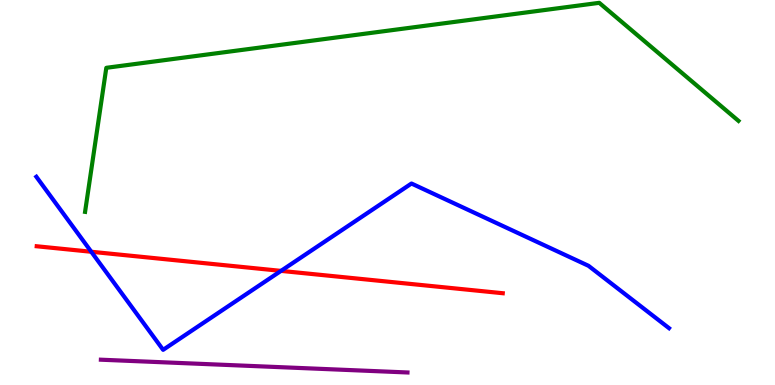[{'lines': ['blue', 'red'], 'intersections': [{'x': 1.18, 'y': 3.46}, {'x': 3.63, 'y': 2.96}]}, {'lines': ['green', 'red'], 'intersections': []}, {'lines': ['purple', 'red'], 'intersections': []}, {'lines': ['blue', 'green'], 'intersections': []}, {'lines': ['blue', 'purple'], 'intersections': []}, {'lines': ['green', 'purple'], 'intersections': []}]